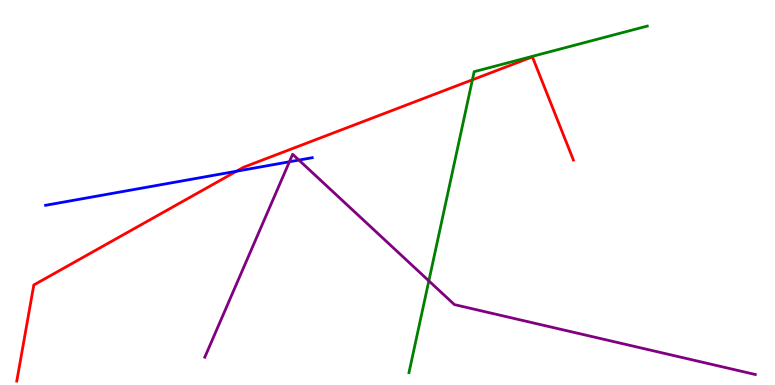[{'lines': ['blue', 'red'], 'intersections': [{'x': 3.05, 'y': 5.55}]}, {'lines': ['green', 'red'], 'intersections': [{'x': 6.1, 'y': 7.93}]}, {'lines': ['purple', 'red'], 'intersections': []}, {'lines': ['blue', 'green'], 'intersections': []}, {'lines': ['blue', 'purple'], 'intersections': [{'x': 3.73, 'y': 5.8}, {'x': 3.86, 'y': 5.84}]}, {'lines': ['green', 'purple'], 'intersections': [{'x': 5.53, 'y': 2.7}]}]